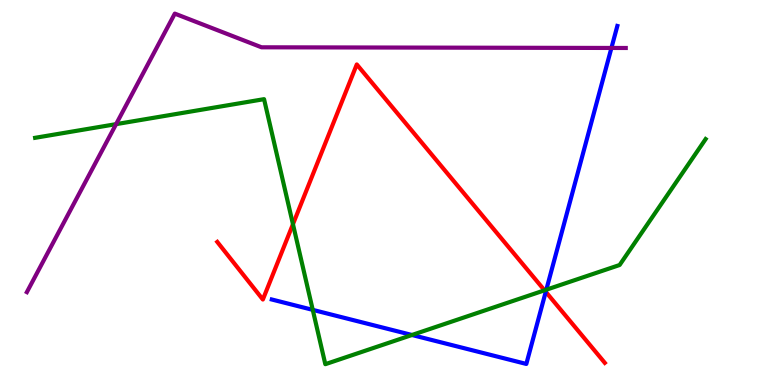[{'lines': ['blue', 'red'], 'intersections': [{'x': 7.04, 'y': 2.42}]}, {'lines': ['green', 'red'], 'intersections': [{'x': 3.78, 'y': 4.18}, {'x': 7.03, 'y': 2.46}]}, {'lines': ['purple', 'red'], 'intersections': []}, {'lines': ['blue', 'green'], 'intersections': [{'x': 4.04, 'y': 1.95}, {'x': 5.32, 'y': 1.3}, {'x': 7.05, 'y': 2.48}]}, {'lines': ['blue', 'purple'], 'intersections': [{'x': 7.89, 'y': 8.75}]}, {'lines': ['green', 'purple'], 'intersections': [{'x': 1.5, 'y': 6.78}]}]